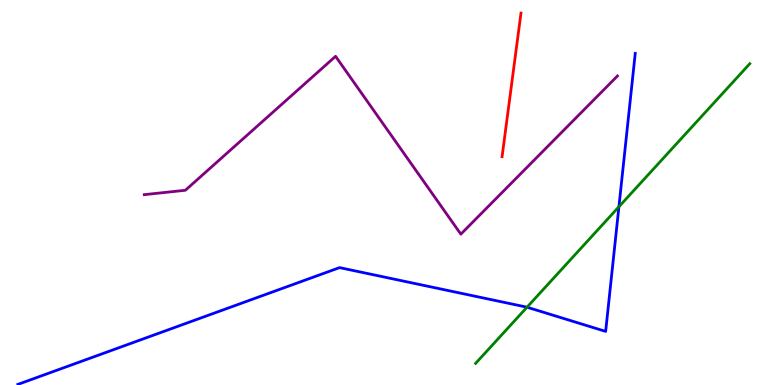[{'lines': ['blue', 'red'], 'intersections': []}, {'lines': ['green', 'red'], 'intersections': []}, {'lines': ['purple', 'red'], 'intersections': []}, {'lines': ['blue', 'green'], 'intersections': [{'x': 6.8, 'y': 2.02}, {'x': 7.99, 'y': 4.63}]}, {'lines': ['blue', 'purple'], 'intersections': []}, {'lines': ['green', 'purple'], 'intersections': []}]